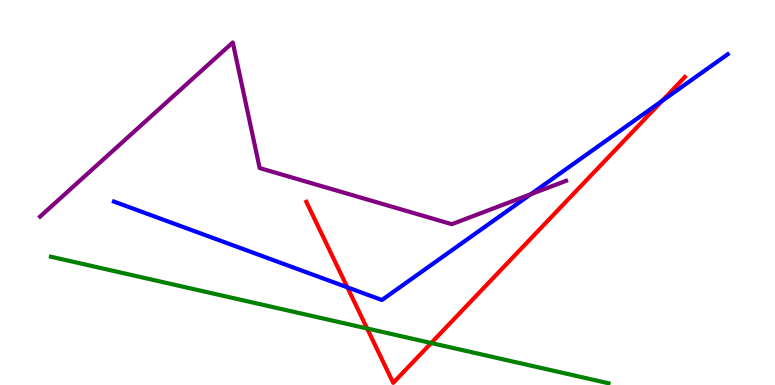[{'lines': ['blue', 'red'], 'intersections': [{'x': 4.48, 'y': 2.54}, {'x': 8.54, 'y': 7.38}]}, {'lines': ['green', 'red'], 'intersections': [{'x': 4.74, 'y': 1.47}, {'x': 5.56, 'y': 1.09}]}, {'lines': ['purple', 'red'], 'intersections': []}, {'lines': ['blue', 'green'], 'intersections': []}, {'lines': ['blue', 'purple'], 'intersections': [{'x': 6.85, 'y': 4.96}]}, {'lines': ['green', 'purple'], 'intersections': []}]